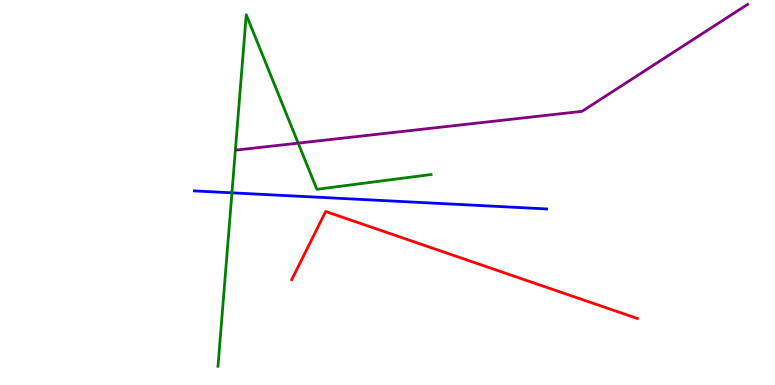[{'lines': ['blue', 'red'], 'intersections': []}, {'lines': ['green', 'red'], 'intersections': []}, {'lines': ['purple', 'red'], 'intersections': []}, {'lines': ['blue', 'green'], 'intersections': [{'x': 2.99, 'y': 4.99}]}, {'lines': ['blue', 'purple'], 'intersections': []}, {'lines': ['green', 'purple'], 'intersections': [{'x': 3.85, 'y': 6.28}]}]